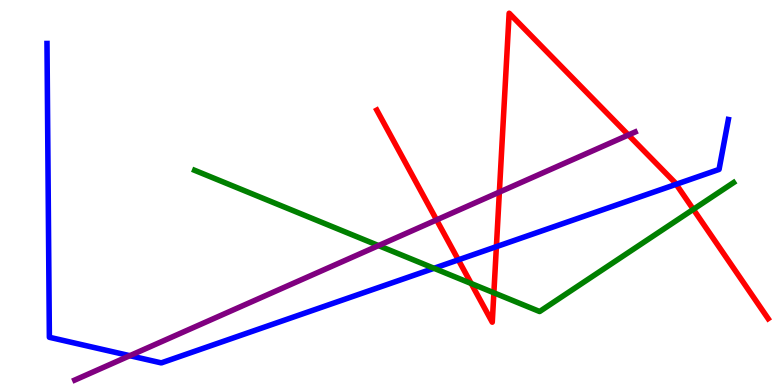[{'lines': ['blue', 'red'], 'intersections': [{'x': 5.91, 'y': 3.25}, {'x': 6.41, 'y': 3.59}, {'x': 8.72, 'y': 5.21}]}, {'lines': ['green', 'red'], 'intersections': [{'x': 6.08, 'y': 2.64}, {'x': 6.37, 'y': 2.39}, {'x': 8.95, 'y': 4.56}]}, {'lines': ['purple', 'red'], 'intersections': [{'x': 5.63, 'y': 4.29}, {'x': 6.44, 'y': 5.01}, {'x': 8.11, 'y': 6.49}]}, {'lines': ['blue', 'green'], 'intersections': [{'x': 5.6, 'y': 3.03}]}, {'lines': ['blue', 'purple'], 'intersections': [{'x': 1.68, 'y': 0.761}]}, {'lines': ['green', 'purple'], 'intersections': [{'x': 4.88, 'y': 3.62}]}]